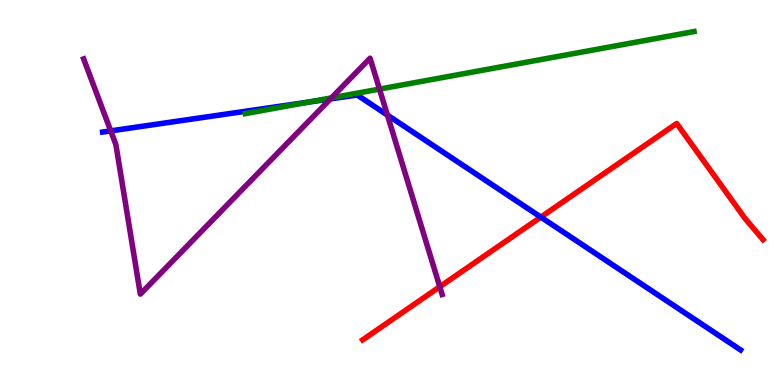[{'lines': ['blue', 'red'], 'intersections': [{'x': 6.98, 'y': 4.36}]}, {'lines': ['green', 'red'], 'intersections': []}, {'lines': ['purple', 'red'], 'intersections': [{'x': 5.67, 'y': 2.55}]}, {'lines': ['blue', 'green'], 'intersections': [{'x': 3.97, 'y': 7.34}]}, {'lines': ['blue', 'purple'], 'intersections': [{'x': 1.43, 'y': 6.6}, {'x': 4.26, 'y': 7.43}, {'x': 5.0, 'y': 7.01}]}, {'lines': ['green', 'purple'], 'intersections': [{'x': 4.28, 'y': 7.46}, {'x': 4.9, 'y': 7.69}]}]